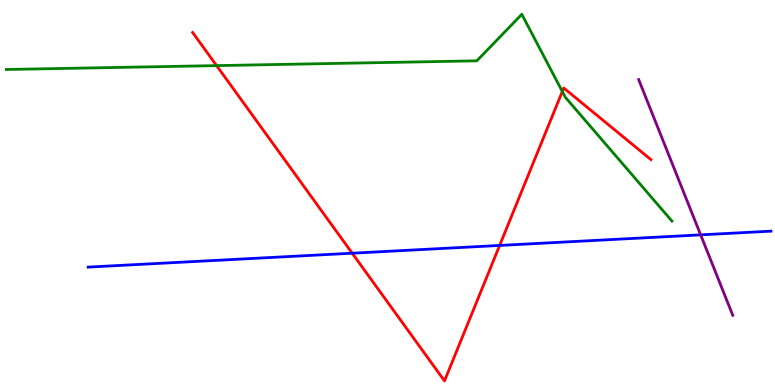[{'lines': ['blue', 'red'], 'intersections': [{'x': 4.54, 'y': 3.42}, {'x': 6.45, 'y': 3.62}]}, {'lines': ['green', 'red'], 'intersections': [{'x': 2.79, 'y': 8.3}, {'x': 7.26, 'y': 7.62}]}, {'lines': ['purple', 'red'], 'intersections': []}, {'lines': ['blue', 'green'], 'intersections': []}, {'lines': ['blue', 'purple'], 'intersections': [{'x': 9.04, 'y': 3.9}]}, {'lines': ['green', 'purple'], 'intersections': []}]